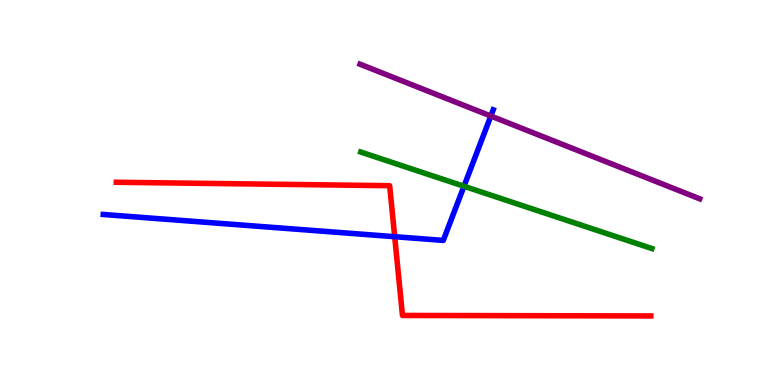[{'lines': ['blue', 'red'], 'intersections': [{'x': 5.09, 'y': 3.85}]}, {'lines': ['green', 'red'], 'intersections': []}, {'lines': ['purple', 'red'], 'intersections': []}, {'lines': ['blue', 'green'], 'intersections': [{'x': 5.99, 'y': 5.16}]}, {'lines': ['blue', 'purple'], 'intersections': [{'x': 6.33, 'y': 6.99}]}, {'lines': ['green', 'purple'], 'intersections': []}]